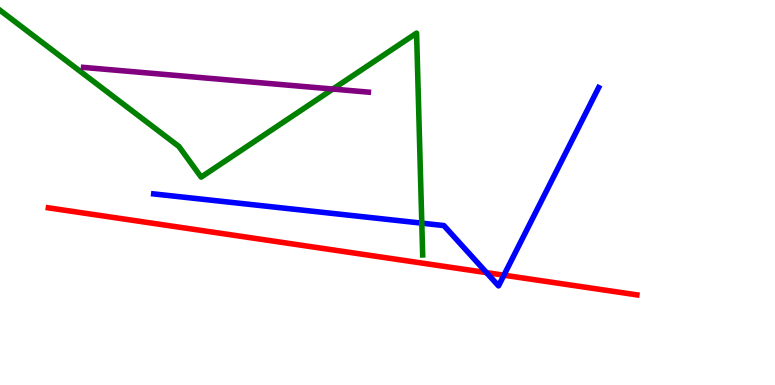[{'lines': ['blue', 'red'], 'intersections': [{'x': 6.28, 'y': 2.92}, {'x': 6.5, 'y': 2.85}]}, {'lines': ['green', 'red'], 'intersections': []}, {'lines': ['purple', 'red'], 'intersections': []}, {'lines': ['blue', 'green'], 'intersections': [{'x': 5.44, 'y': 4.2}]}, {'lines': ['blue', 'purple'], 'intersections': []}, {'lines': ['green', 'purple'], 'intersections': [{'x': 4.3, 'y': 7.69}]}]